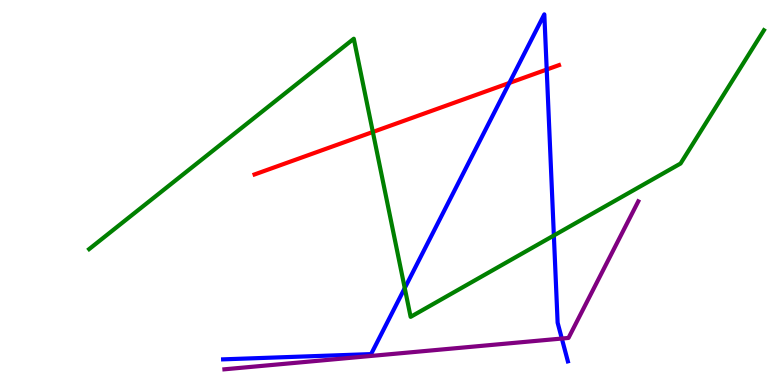[{'lines': ['blue', 'red'], 'intersections': [{'x': 6.57, 'y': 7.85}, {'x': 7.05, 'y': 8.19}]}, {'lines': ['green', 'red'], 'intersections': [{'x': 4.81, 'y': 6.57}]}, {'lines': ['purple', 'red'], 'intersections': []}, {'lines': ['blue', 'green'], 'intersections': [{'x': 5.22, 'y': 2.52}, {'x': 7.15, 'y': 3.88}]}, {'lines': ['blue', 'purple'], 'intersections': [{'x': 7.25, 'y': 1.21}]}, {'lines': ['green', 'purple'], 'intersections': []}]